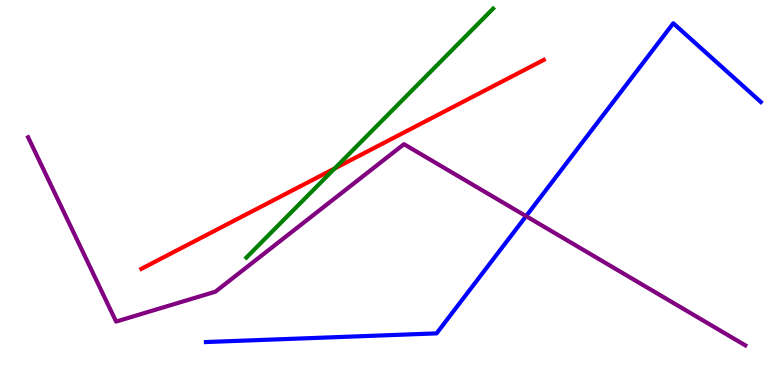[{'lines': ['blue', 'red'], 'intersections': []}, {'lines': ['green', 'red'], 'intersections': [{'x': 4.32, 'y': 5.62}]}, {'lines': ['purple', 'red'], 'intersections': []}, {'lines': ['blue', 'green'], 'intersections': []}, {'lines': ['blue', 'purple'], 'intersections': [{'x': 6.79, 'y': 4.39}]}, {'lines': ['green', 'purple'], 'intersections': []}]